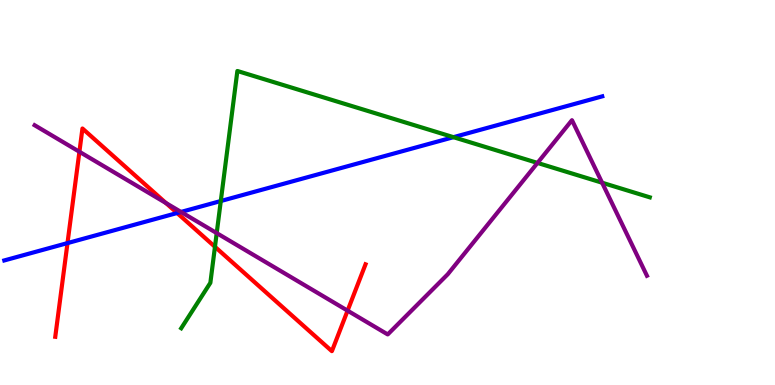[{'lines': ['blue', 'red'], 'intersections': [{'x': 0.871, 'y': 3.69}, {'x': 2.29, 'y': 4.47}]}, {'lines': ['green', 'red'], 'intersections': [{'x': 2.77, 'y': 3.59}]}, {'lines': ['purple', 'red'], 'intersections': [{'x': 1.02, 'y': 6.06}, {'x': 2.14, 'y': 4.73}, {'x': 4.48, 'y': 1.93}]}, {'lines': ['blue', 'green'], 'intersections': [{'x': 2.85, 'y': 4.78}, {'x': 5.85, 'y': 6.44}]}, {'lines': ['blue', 'purple'], 'intersections': [{'x': 2.34, 'y': 4.49}]}, {'lines': ['green', 'purple'], 'intersections': [{'x': 2.8, 'y': 3.95}, {'x': 6.94, 'y': 5.77}, {'x': 7.77, 'y': 5.25}]}]